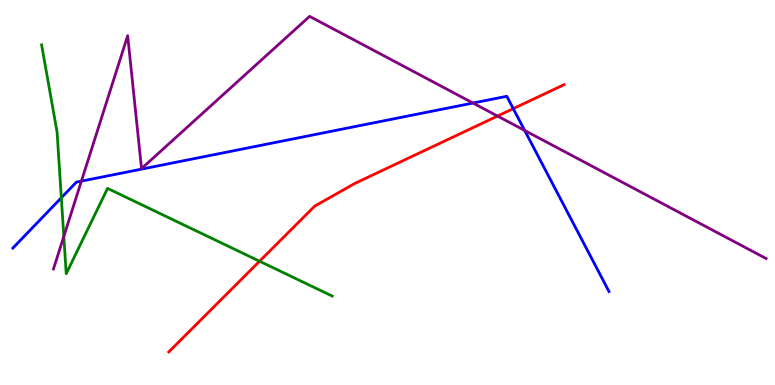[{'lines': ['blue', 'red'], 'intersections': [{'x': 6.62, 'y': 7.18}]}, {'lines': ['green', 'red'], 'intersections': [{'x': 3.35, 'y': 3.21}]}, {'lines': ['purple', 'red'], 'intersections': [{'x': 6.42, 'y': 6.99}]}, {'lines': ['blue', 'green'], 'intersections': [{'x': 0.791, 'y': 4.86}]}, {'lines': ['blue', 'purple'], 'intersections': [{'x': 1.05, 'y': 5.3}, {'x': 6.1, 'y': 7.32}, {'x': 6.77, 'y': 6.61}]}, {'lines': ['green', 'purple'], 'intersections': [{'x': 0.823, 'y': 3.86}]}]